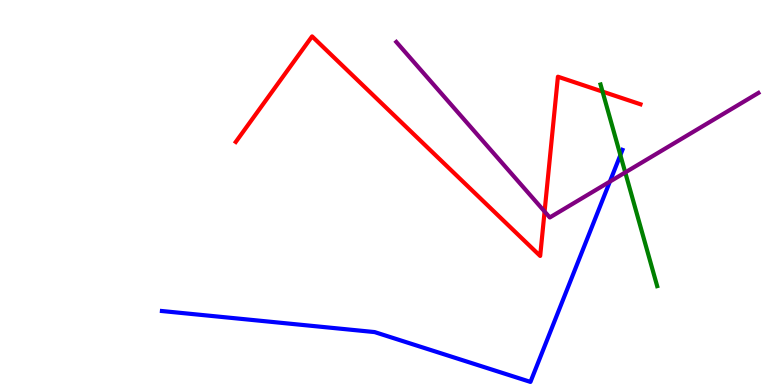[{'lines': ['blue', 'red'], 'intersections': []}, {'lines': ['green', 'red'], 'intersections': [{'x': 7.77, 'y': 7.62}]}, {'lines': ['purple', 'red'], 'intersections': [{'x': 7.03, 'y': 4.51}]}, {'lines': ['blue', 'green'], 'intersections': [{'x': 8.0, 'y': 5.97}]}, {'lines': ['blue', 'purple'], 'intersections': [{'x': 7.87, 'y': 5.28}]}, {'lines': ['green', 'purple'], 'intersections': [{'x': 8.07, 'y': 5.52}]}]